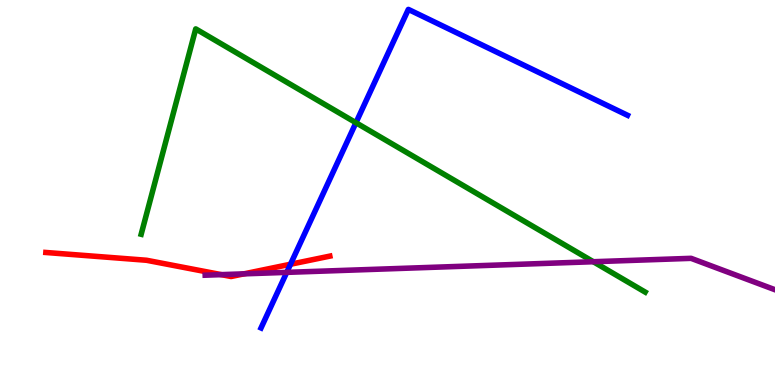[{'lines': ['blue', 'red'], 'intersections': [{'x': 3.75, 'y': 3.14}]}, {'lines': ['green', 'red'], 'intersections': []}, {'lines': ['purple', 'red'], 'intersections': [{'x': 2.86, 'y': 2.87}, {'x': 3.15, 'y': 2.89}]}, {'lines': ['blue', 'green'], 'intersections': [{'x': 4.59, 'y': 6.81}]}, {'lines': ['blue', 'purple'], 'intersections': [{'x': 3.7, 'y': 2.93}]}, {'lines': ['green', 'purple'], 'intersections': [{'x': 7.66, 'y': 3.2}]}]